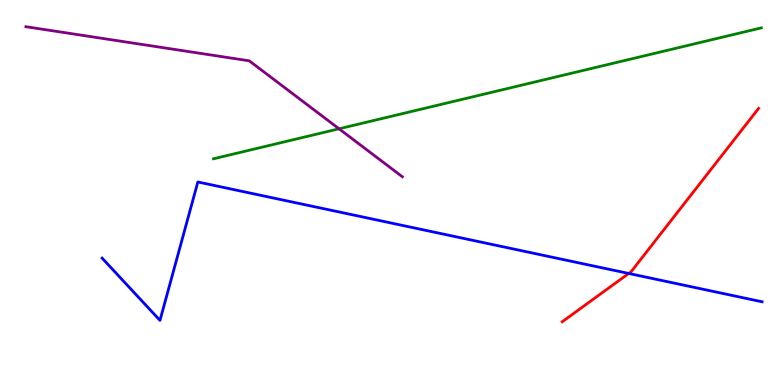[{'lines': ['blue', 'red'], 'intersections': [{'x': 8.11, 'y': 2.9}]}, {'lines': ['green', 'red'], 'intersections': []}, {'lines': ['purple', 'red'], 'intersections': []}, {'lines': ['blue', 'green'], 'intersections': []}, {'lines': ['blue', 'purple'], 'intersections': []}, {'lines': ['green', 'purple'], 'intersections': [{'x': 4.37, 'y': 6.65}]}]